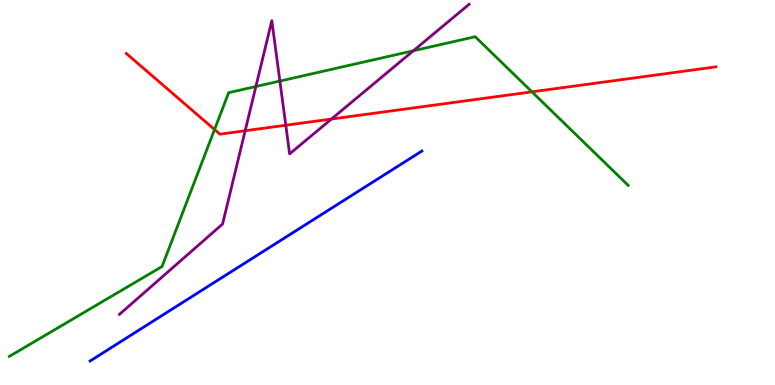[{'lines': ['blue', 'red'], 'intersections': []}, {'lines': ['green', 'red'], 'intersections': [{'x': 2.77, 'y': 6.64}, {'x': 6.86, 'y': 7.61}]}, {'lines': ['purple', 'red'], 'intersections': [{'x': 3.16, 'y': 6.6}, {'x': 3.69, 'y': 6.75}, {'x': 4.28, 'y': 6.91}]}, {'lines': ['blue', 'green'], 'intersections': []}, {'lines': ['blue', 'purple'], 'intersections': []}, {'lines': ['green', 'purple'], 'intersections': [{'x': 3.3, 'y': 7.75}, {'x': 3.61, 'y': 7.89}, {'x': 5.33, 'y': 8.68}]}]